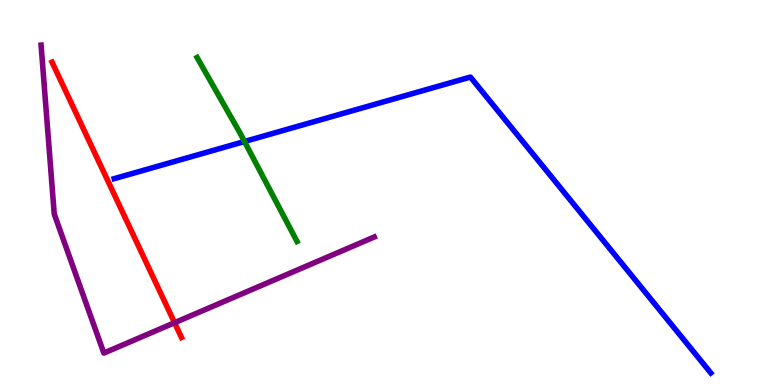[{'lines': ['blue', 'red'], 'intersections': []}, {'lines': ['green', 'red'], 'intersections': []}, {'lines': ['purple', 'red'], 'intersections': [{'x': 2.25, 'y': 1.62}]}, {'lines': ['blue', 'green'], 'intersections': [{'x': 3.15, 'y': 6.32}]}, {'lines': ['blue', 'purple'], 'intersections': []}, {'lines': ['green', 'purple'], 'intersections': []}]